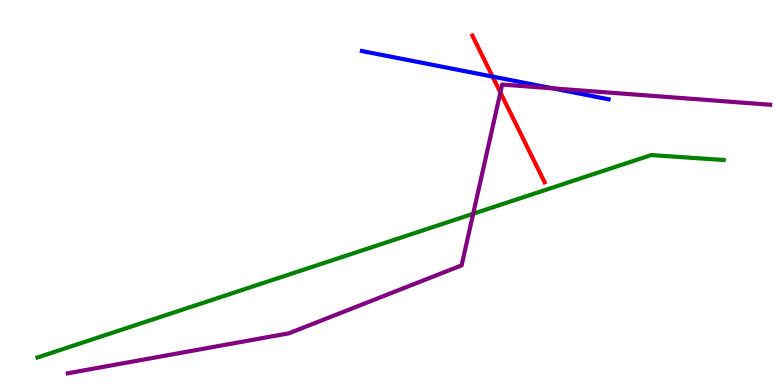[{'lines': ['blue', 'red'], 'intersections': [{'x': 6.36, 'y': 8.01}]}, {'lines': ['green', 'red'], 'intersections': []}, {'lines': ['purple', 'red'], 'intersections': [{'x': 6.46, 'y': 7.6}]}, {'lines': ['blue', 'green'], 'intersections': []}, {'lines': ['blue', 'purple'], 'intersections': [{'x': 7.13, 'y': 7.71}]}, {'lines': ['green', 'purple'], 'intersections': [{'x': 6.11, 'y': 4.45}]}]